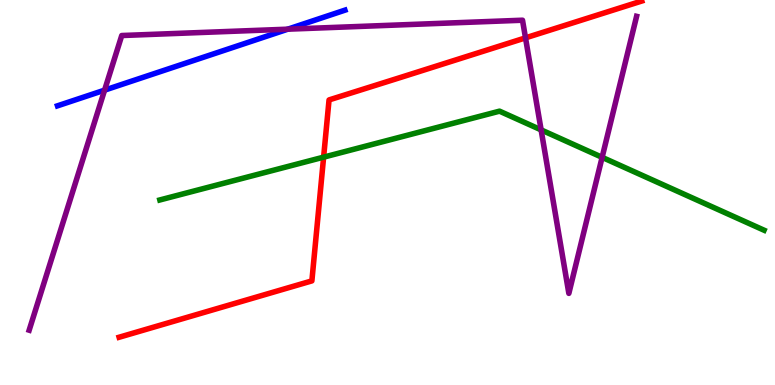[{'lines': ['blue', 'red'], 'intersections': []}, {'lines': ['green', 'red'], 'intersections': [{'x': 4.18, 'y': 5.92}]}, {'lines': ['purple', 'red'], 'intersections': [{'x': 6.78, 'y': 9.02}]}, {'lines': ['blue', 'green'], 'intersections': []}, {'lines': ['blue', 'purple'], 'intersections': [{'x': 1.35, 'y': 7.66}, {'x': 3.71, 'y': 9.24}]}, {'lines': ['green', 'purple'], 'intersections': [{'x': 6.98, 'y': 6.63}, {'x': 7.77, 'y': 5.91}]}]